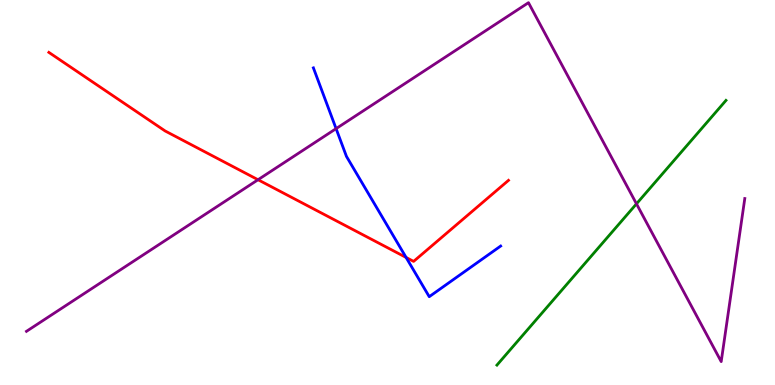[{'lines': ['blue', 'red'], 'intersections': [{'x': 5.24, 'y': 3.31}]}, {'lines': ['green', 'red'], 'intersections': []}, {'lines': ['purple', 'red'], 'intersections': [{'x': 3.33, 'y': 5.33}]}, {'lines': ['blue', 'green'], 'intersections': []}, {'lines': ['blue', 'purple'], 'intersections': [{'x': 4.34, 'y': 6.66}]}, {'lines': ['green', 'purple'], 'intersections': [{'x': 8.21, 'y': 4.71}]}]